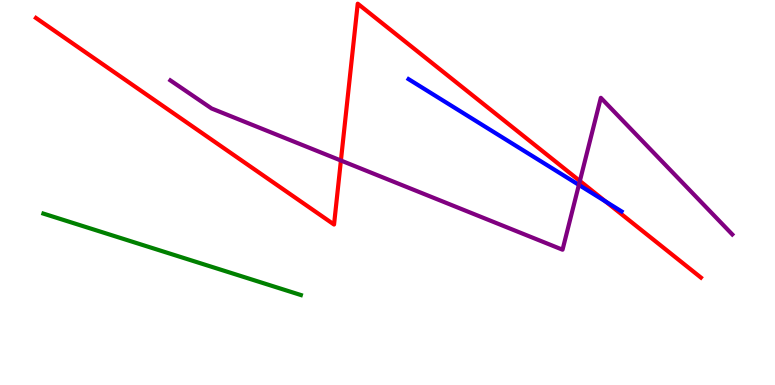[{'lines': ['blue', 'red'], 'intersections': [{'x': 7.81, 'y': 4.77}]}, {'lines': ['green', 'red'], 'intersections': []}, {'lines': ['purple', 'red'], 'intersections': [{'x': 4.4, 'y': 5.83}, {'x': 7.48, 'y': 5.3}]}, {'lines': ['blue', 'green'], 'intersections': []}, {'lines': ['blue', 'purple'], 'intersections': [{'x': 7.47, 'y': 5.2}]}, {'lines': ['green', 'purple'], 'intersections': []}]